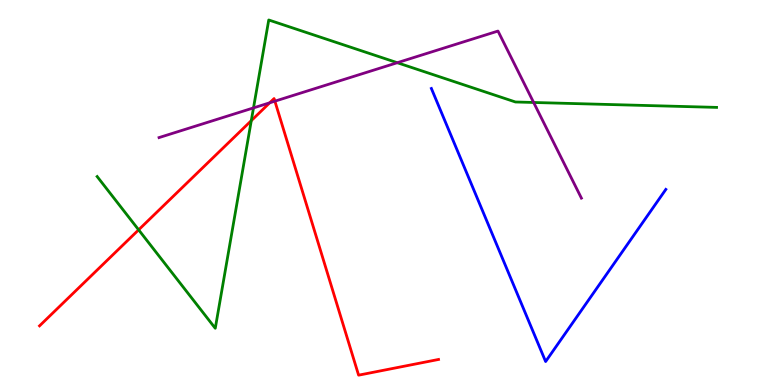[{'lines': ['blue', 'red'], 'intersections': []}, {'lines': ['green', 'red'], 'intersections': [{'x': 1.79, 'y': 4.03}, {'x': 3.24, 'y': 6.87}]}, {'lines': ['purple', 'red'], 'intersections': [{'x': 3.48, 'y': 7.33}, {'x': 3.55, 'y': 7.37}]}, {'lines': ['blue', 'green'], 'intersections': []}, {'lines': ['blue', 'purple'], 'intersections': []}, {'lines': ['green', 'purple'], 'intersections': [{'x': 3.27, 'y': 7.2}, {'x': 5.13, 'y': 8.37}, {'x': 6.89, 'y': 7.34}]}]